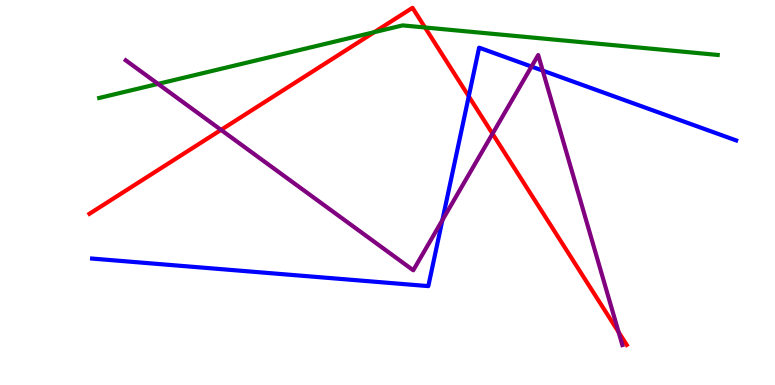[{'lines': ['blue', 'red'], 'intersections': [{'x': 6.05, 'y': 7.5}]}, {'lines': ['green', 'red'], 'intersections': [{'x': 4.83, 'y': 9.16}, {'x': 5.48, 'y': 9.29}]}, {'lines': ['purple', 'red'], 'intersections': [{'x': 2.85, 'y': 6.63}, {'x': 6.36, 'y': 6.53}, {'x': 7.98, 'y': 1.37}]}, {'lines': ['blue', 'green'], 'intersections': []}, {'lines': ['blue', 'purple'], 'intersections': [{'x': 5.71, 'y': 4.28}, {'x': 6.86, 'y': 8.27}, {'x': 7.0, 'y': 8.17}]}, {'lines': ['green', 'purple'], 'intersections': [{'x': 2.04, 'y': 7.82}]}]